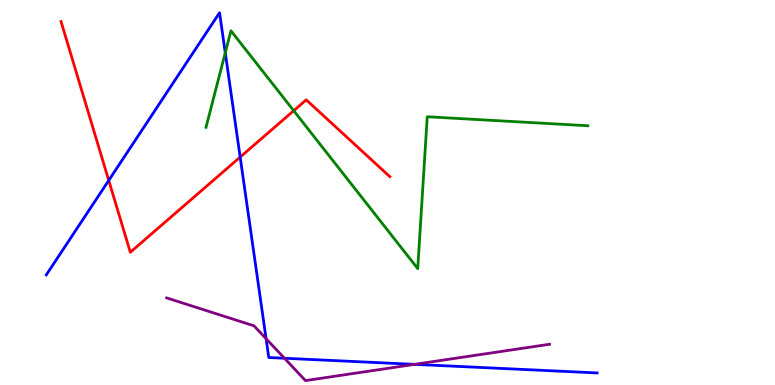[{'lines': ['blue', 'red'], 'intersections': [{'x': 1.4, 'y': 5.31}, {'x': 3.1, 'y': 5.92}]}, {'lines': ['green', 'red'], 'intersections': [{'x': 3.79, 'y': 7.12}]}, {'lines': ['purple', 'red'], 'intersections': []}, {'lines': ['blue', 'green'], 'intersections': [{'x': 2.91, 'y': 8.63}]}, {'lines': ['blue', 'purple'], 'intersections': [{'x': 3.43, 'y': 1.2}, {'x': 3.67, 'y': 0.695}, {'x': 5.35, 'y': 0.536}]}, {'lines': ['green', 'purple'], 'intersections': []}]